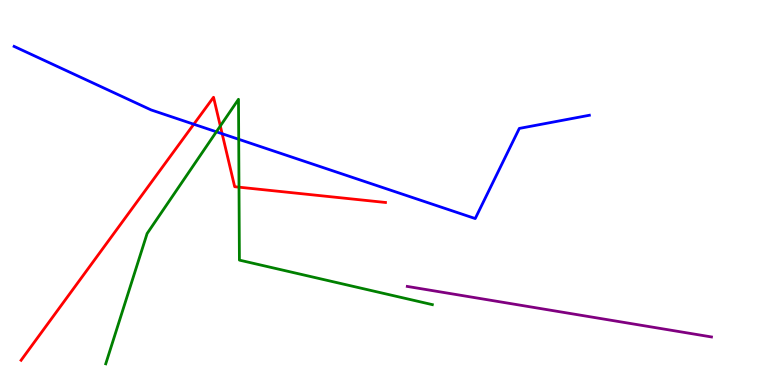[{'lines': ['blue', 'red'], 'intersections': [{'x': 2.5, 'y': 6.77}, {'x': 2.87, 'y': 6.53}]}, {'lines': ['green', 'red'], 'intersections': [{'x': 2.84, 'y': 6.73}, {'x': 3.08, 'y': 5.14}]}, {'lines': ['purple', 'red'], 'intersections': []}, {'lines': ['blue', 'green'], 'intersections': [{'x': 2.79, 'y': 6.58}, {'x': 3.08, 'y': 6.38}]}, {'lines': ['blue', 'purple'], 'intersections': []}, {'lines': ['green', 'purple'], 'intersections': []}]